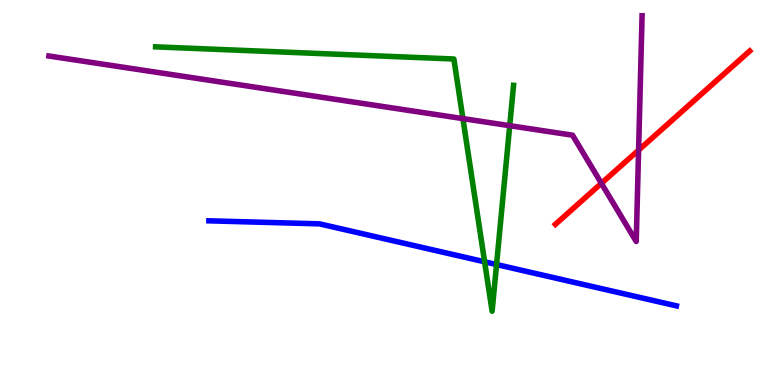[{'lines': ['blue', 'red'], 'intersections': []}, {'lines': ['green', 'red'], 'intersections': []}, {'lines': ['purple', 'red'], 'intersections': [{'x': 7.76, 'y': 5.24}, {'x': 8.24, 'y': 6.1}]}, {'lines': ['blue', 'green'], 'intersections': [{'x': 6.25, 'y': 3.2}, {'x': 6.41, 'y': 3.13}]}, {'lines': ['blue', 'purple'], 'intersections': []}, {'lines': ['green', 'purple'], 'intersections': [{'x': 5.97, 'y': 6.92}, {'x': 6.58, 'y': 6.74}]}]